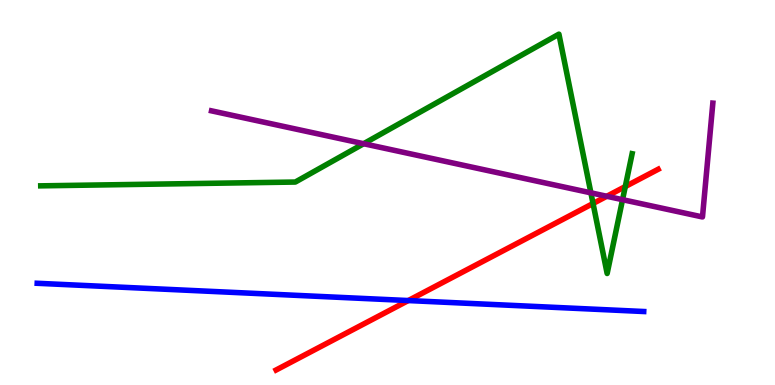[{'lines': ['blue', 'red'], 'intersections': [{'x': 5.27, 'y': 2.19}]}, {'lines': ['green', 'red'], 'intersections': [{'x': 7.65, 'y': 4.71}, {'x': 8.07, 'y': 5.15}]}, {'lines': ['purple', 'red'], 'intersections': [{'x': 7.83, 'y': 4.9}]}, {'lines': ['blue', 'green'], 'intersections': []}, {'lines': ['blue', 'purple'], 'intersections': []}, {'lines': ['green', 'purple'], 'intersections': [{'x': 4.69, 'y': 6.27}, {'x': 7.62, 'y': 4.99}, {'x': 8.03, 'y': 4.81}]}]